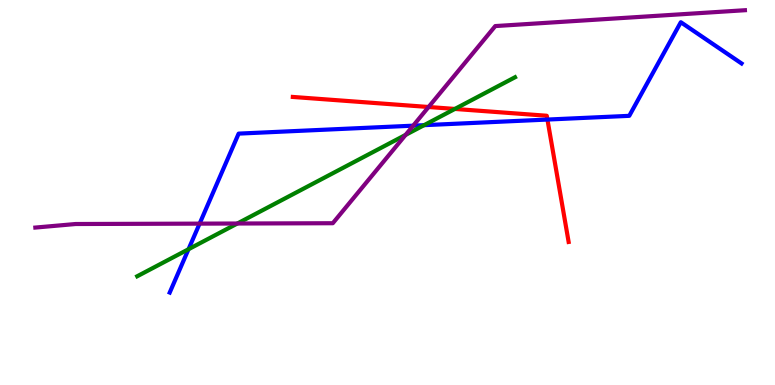[{'lines': ['blue', 'red'], 'intersections': [{'x': 7.06, 'y': 6.89}]}, {'lines': ['green', 'red'], 'intersections': [{'x': 5.87, 'y': 7.17}]}, {'lines': ['purple', 'red'], 'intersections': [{'x': 5.53, 'y': 7.22}]}, {'lines': ['blue', 'green'], 'intersections': [{'x': 2.43, 'y': 3.53}, {'x': 5.47, 'y': 6.75}]}, {'lines': ['blue', 'purple'], 'intersections': [{'x': 2.58, 'y': 4.19}, {'x': 5.33, 'y': 6.74}]}, {'lines': ['green', 'purple'], 'intersections': [{'x': 3.06, 'y': 4.19}, {'x': 5.23, 'y': 6.5}]}]